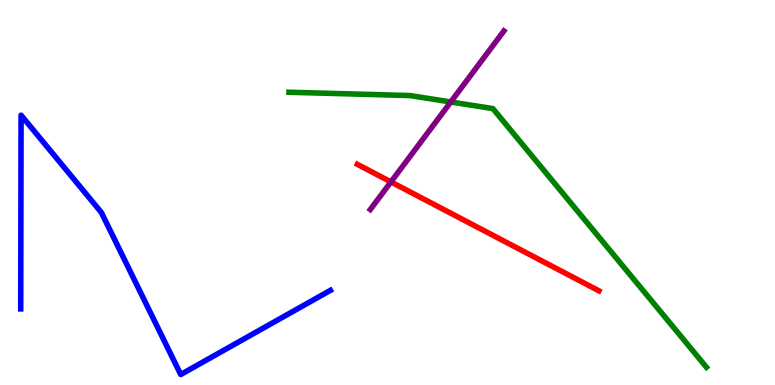[{'lines': ['blue', 'red'], 'intersections': []}, {'lines': ['green', 'red'], 'intersections': []}, {'lines': ['purple', 'red'], 'intersections': [{'x': 5.04, 'y': 5.27}]}, {'lines': ['blue', 'green'], 'intersections': []}, {'lines': ['blue', 'purple'], 'intersections': []}, {'lines': ['green', 'purple'], 'intersections': [{'x': 5.82, 'y': 7.35}]}]